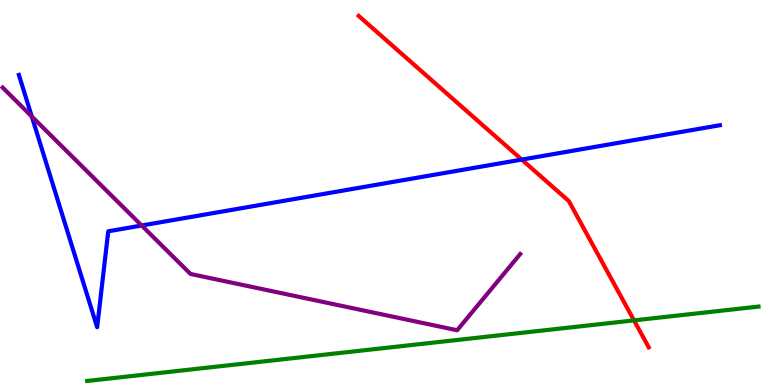[{'lines': ['blue', 'red'], 'intersections': [{'x': 6.73, 'y': 5.85}]}, {'lines': ['green', 'red'], 'intersections': [{'x': 8.18, 'y': 1.68}]}, {'lines': ['purple', 'red'], 'intersections': []}, {'lines': ['blue', 'green'], 'intersections': []}, {'lines': ['blue', 'purple'], 'intersections': [{'x': 0.41, 'y': 6.98}, {'x': 1.83, 'y': 4.14}]}, {'lines': ['green', 'purple'], 'intersections': []}]